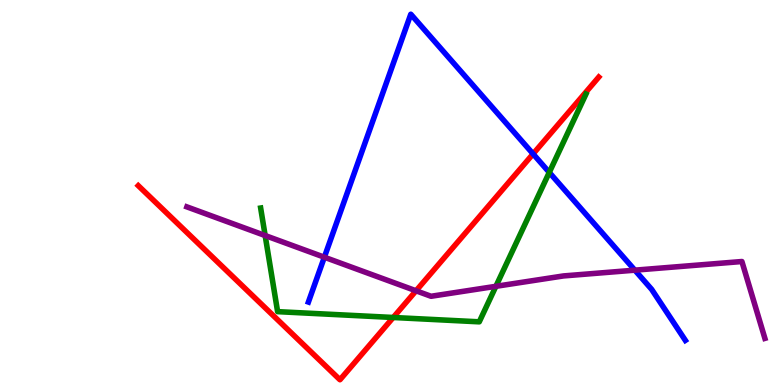[{'lines': ['blue', 'red'], 'intersections': [{'x': 6.88, 'y': 6.0}]}, {'lines': ['green', 'red'], 'intersections': [{'x': 5.07, 'y': 1.75}]}, {'lines': ['purple', 'red'], 'intersections': [{'x': 5.37, 'y': 2.45}]}, {'lines': ['blue', 'green'], 'intersections': [{'x': 7.09, 'y': 5.52}]}, {'lines': ['blue', 'purple'], 'intersections': [{'x': 4.19, 'y': 3.32}, {'x': 8.19, 'y': 2.98}]}, {'lines': ['green', 'purple'], 'intersections': [{'x': 3.42, 'y': 3.88}, {'x': 6.4, 'y': 2.56}]}]